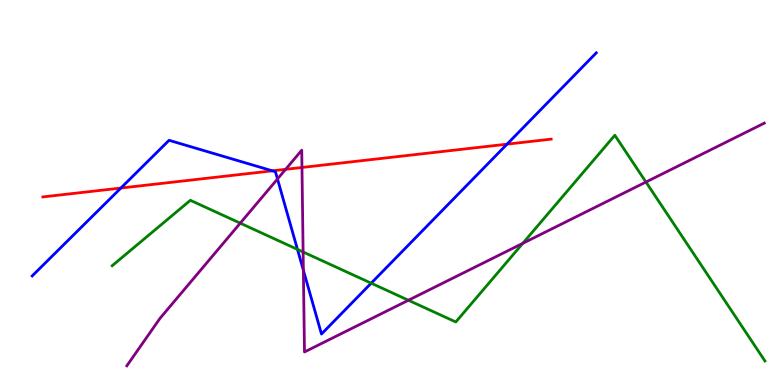[{'lines': ['blue', 'red'], 'intersections': [{'x': 1.56, 'y': 5.12}, {'x': 3.51, 'y': 5.56}, {'x': 6.54, 'y': 6.26}]}, {'lines': ['green', 'red'], 'intersections': []}, {'lines': ['purple', 'red'], 'intersections': [{'x': 3.69, 'y': 5.6}, {'x': 3.9, 'y': 5.65}]}, {'lines': ['blue', 'green'], 'intersections': [{'x': 3.84, 'y': 3.52}, {'x': 4.79, 'y': 2.64}]}, {'lines': ['blue', 'purple'], 'intersections': [{'x': 3.58, 'y': 5.35}, {'x': 3.91, 'y': 2.98}]}, {'lines': ['green', 'purple'], 'intersections': [{'x': 3.1, 'y': 4.2}, {'x': 3.91, 'y': 3.46}, {'x': 5.27, 'y': 2.2}, {'x': 6.75, 'y': 3.68}, {'x': 8.33, 'y': 5.27}]}]